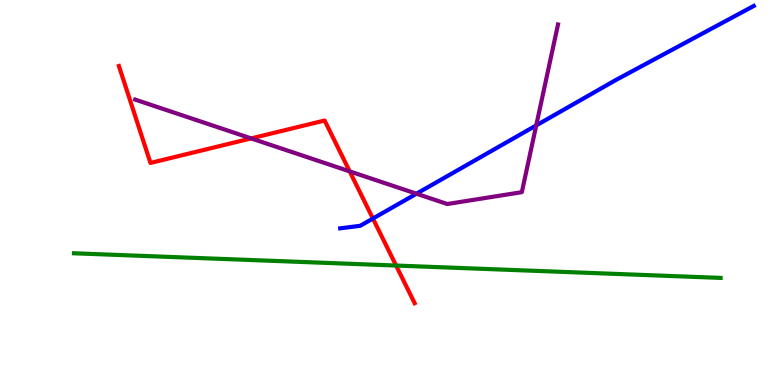[{'lines': ['blue', 'red'], 'intersections': [{'x': 4.81, 'y': 4.32}]}, {'lines': ['green', 'red'], 'intersections': [{'x': 5.11, 'y': 3.1}]}, {'lines': ['purple', 'red'], 'intersections': [{'x': 3.24, 'y': 6.41}, {'x': 4.51, 'y': 5.55}]}, {'lines': ['blue', 'green'], 'intersections': []}, {'lines': ['blue', 'purple'], 'intersections': [{'x': 5.37, 'y': 4.97}, {'x': 6.92, 'y': 6.74}]}, {'lines': ['green', 'purple'], 'intersections': []}]